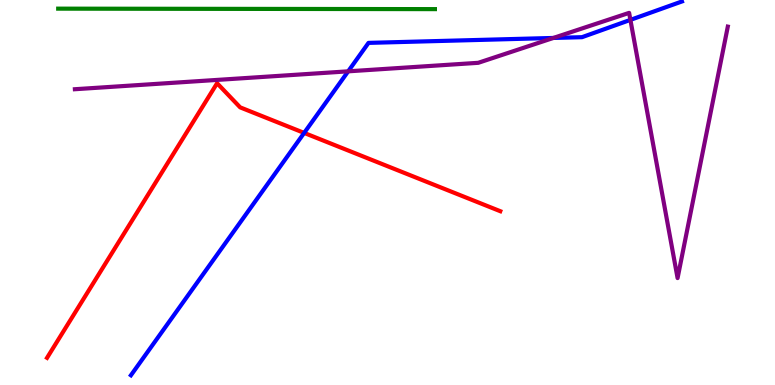[{'lines': ['blue', 'red'], 'intersections': [{'x': 3.92, 'y': 6.55}]}, {'lines': ['green', 'red'], 'intersections': []}, {'lines': ['purple', 'red'], 'intersections': []}, {'lines': ['blue', 'green'], 'intersections': []}, {'lines': ['blue', 'purple'], 'intersections': [{'x': 4.49, 'y': 8.15}, {'x': 7.14, 'y': 9.01}, {'x': 8.13, 'y': 9.48}]}, {'lines': ['green', 'purple'], 'intersections': []}]